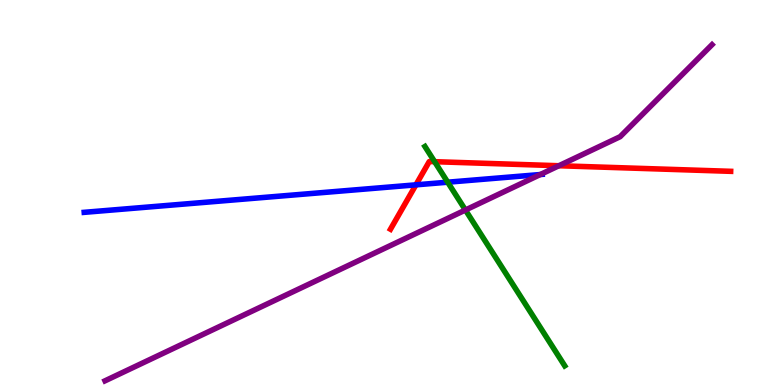[{'lines': ['blue', 'red'], 'intersections': [{'x': 5.37, 'y': 5.2}]}, {'lines': ['green', 'red'], 'intersections': [{'x': 5.61, 'y': 5.8}]}, {'lines': ['purple', 'red'], 'intersections': [{'x': 7.21, 'y': 5.7}]}, {'lines': ['blue', 'green'], 'intersections': [{'x': 5.78, 'y': 5.27}]}, {'lines': ['blue', 'purple'], 'intersections': [{'x': 6.97, 'y': 5.47}]}, {'lines': ['green', 'purple'], 'intersections': [{'x': 6.01, 'y': 4.54}]}]